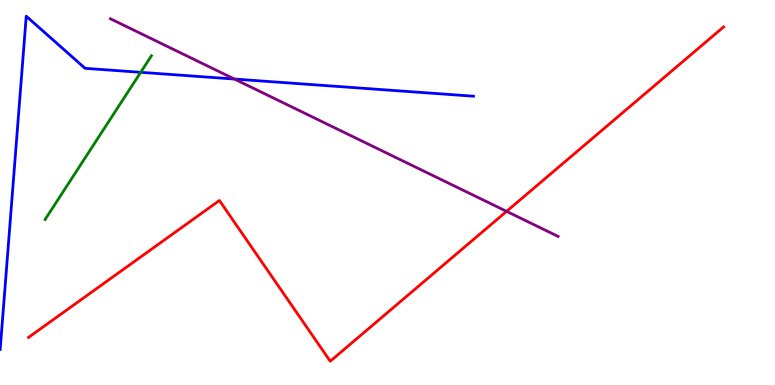[{'lines': ['blue', 'red'], 'intersections': []}, {'lines': ['green', 'red'], 'intersections': []}, {'lines': ['purple', 'red'], 'intersections': [{'x': 6.54, 'y': 4.51}]}, {'lines': ['blue', 'green'], 'intersections': [{'x': 1.82, 'y': 8.12}]}, {'lines': ['blue', 'purple'], 'intersections': [{'x': 3.02, 'y': 7.95}]}, {'lines': ['green', 'purple'], 'intersections': []}]